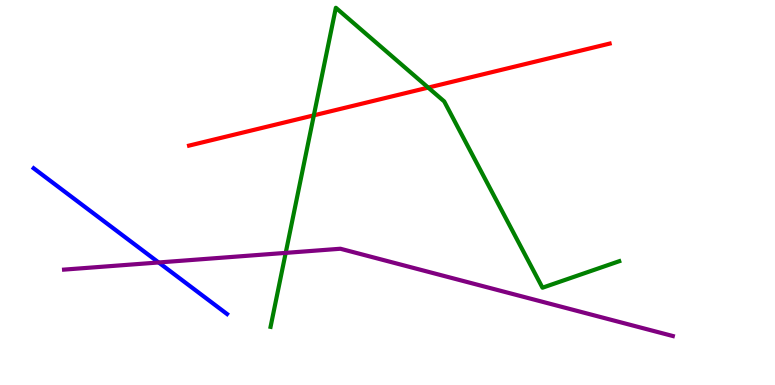[{'lines': ['blue', 'red'], 'intersections': []}, {'lines': ['green', 'red'], 'intersections': [{'x': 4.05, 'y': 7.0}, {'x': 5.53, 'y': 7.72}]}, {'lines': ['purple', 'red'], 'intersections': []}, {'lines': ['blue', 'green'], 'intersections': []}, {'lines': ['blue', 'purple'], 'intersections': [{'x': 2.05, 'y': 3.18}]}, {'lines': ['green', 'purple'], 'intersections': [{'x': 3.69, 'y': 3.43}]}]